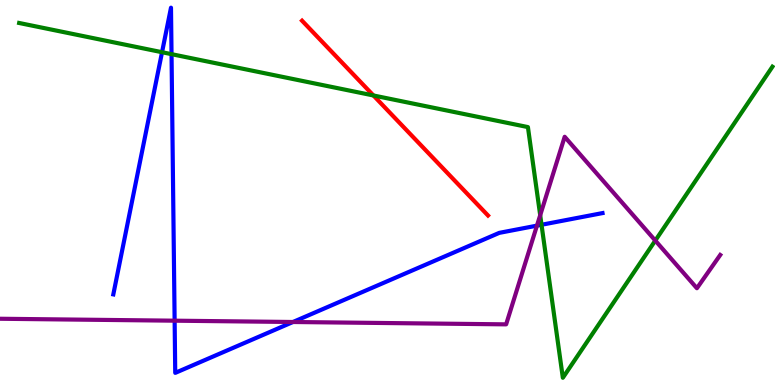[{'lines': ['blue', 'red'], 'intersections': []}, {'lines': ['green', 'red'], 'intersections': [{'x': 4.82, 'y': 7.52}]}, {'lines': ['purple', 'red'], 'intersections': []}, {'lines': ['blue', 'green'], 'intersections': [{'x': 2.09, 'y': 8.64}, {'x': 2.21, 'y': 8.59}, {'x': 6.99, 'y': 4.16}]}, {'lines': ['blue', 'purple'], 'intersections': [{'x': 2.25, 'y': 1.67}, {'x': 3.78, 'y': 1.64}, {'x': 6.93, 'y': 4.14}]}, {'lines': ['green', 'purple'], 'intersections': [{'x': 6.97, 'y': 4.41}, {'x': 8.46, 'y': 3.75}]}]